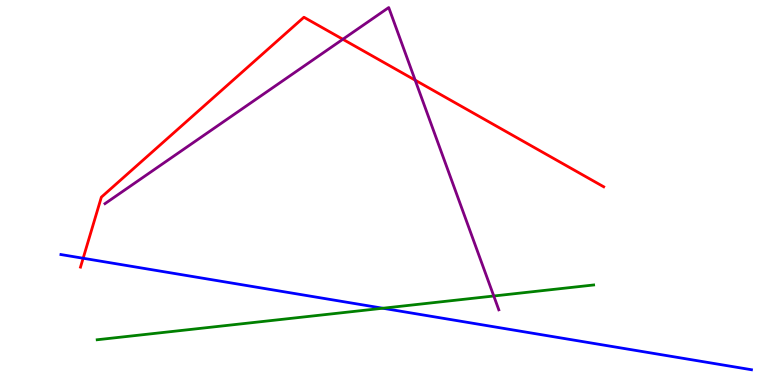[{'lines': ['blue', 'red'], 'intersections': [{'x': 1.07, 'y': 3.29}]}, {'lines': ['green', 'red'], 'intersections': []}, {'lines': ['purple', 'red'], 'intersections': [{'x': 4.42, 'y': 8.98}, {'x': 5.36, 'y': 7.92}]}, {'lines': ['blue', 'green'], 'intersections': [{'x': 4.94, 'y': 1.99}]}, {'lines': ['blue', 'purple'], 'intersections': []}, {'lines': ['green', 'purple'], 'intersections': [{'x': 6.37, 'y': 2.31}]}]